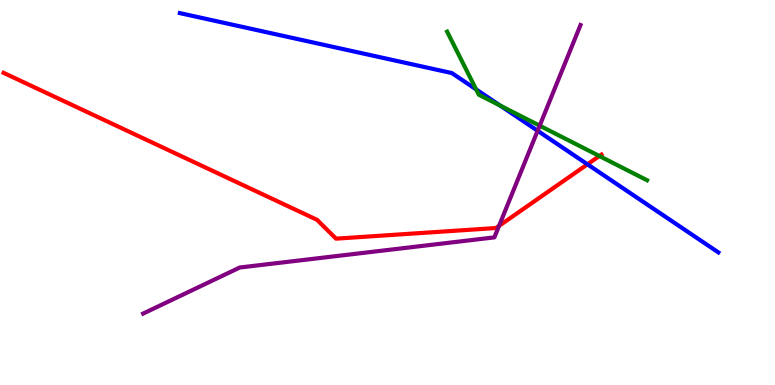[{'lines': ['blue', 'red'], 'intersections': [{'x': 7.58, 'y': 5.73}]}, {'lines': ['green', 'red'], 'intersections': [{'x': 7.73, 'y': 5.95}]}, {'lines': ['purple', 'red'], 'intersections': [{'x': 6.44, 'y': 4.13}]}, {'lines': ['blue', 'green'], 'intersections': [{'x': 6.14, 'y': 7.68}, {'x': 6.45, 'y': 7.26}]}, {'lines': ['blue', 'purple'], 'intersections': [{'x': 6.94, 'y': 6.6}]}, {'lines': ['green', 'purple'], 'intersections': [{'x': 6.96, 'y': 6.74}]}]